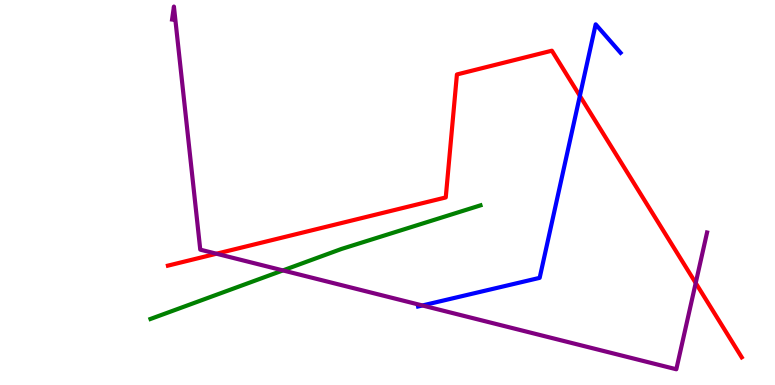[{'lines': ['blue', 'red'], 'intersections': [{'x': 7.48, 'y': 7.51}]}, {'lines': ['green', 'red'], 'intersections': []}, {'lines': ['purple', 'red'], 'intersections': [{'x': 2.79, 'y': 3.41}, {'x': 8.98, 'y': 2.65}]}, {'lines': ['blue', 'green'], 'intersections': []}, {'lines': ['blue', 'purple'], 'intersections': [{'x': 5.45, 'y': 2.07}]}, {'lines': ['green', 'purple'], 'intersections': [{'x': 3.65, 'y': 2.98}]}]